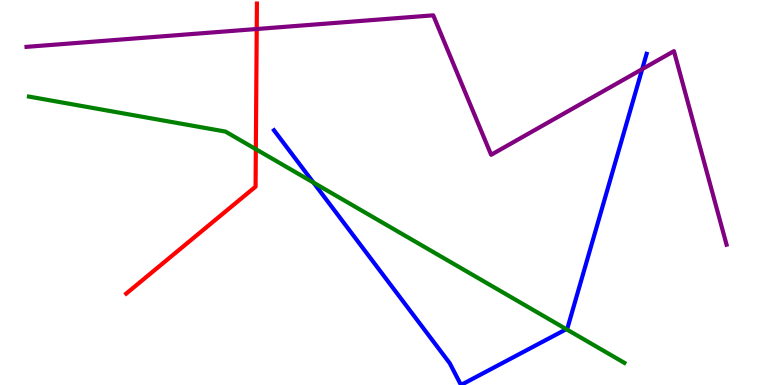[{'lines': ['blue', 'red'], 'intersections': []}, {'lines': ['green', 'red'], 'intersections': [{'x': 3.3, 'y': 6.13}]}, {'lines': ['purple', 'red'], 'intersections': [{'x': 3.31, 'y': 9.25}]}, {'lines': ['blue', 'green'], 'intersections': [{'x': 4.04, 'y': 5.26}, {'x': 7.31, 'y': 1.45}]}, {'lines': ['blue', 'purple'], 'intersections': [{'x': 8.29, 'y': 8.2}]}, {'lines': ['green', 'purple'], 'intersections': []}]